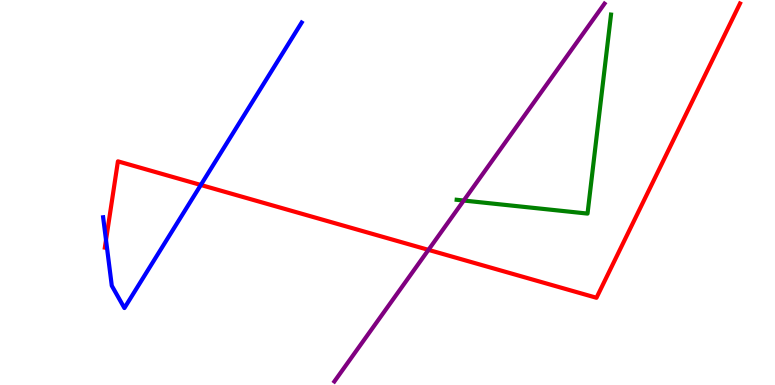[{'lines': ['blue', 'red'], 'intersections': [{'x': 1.37, 'y': 3.77}, {'x': 2.59, 'y': 5.2}]}, {'lines': ['green', 'red'], 'intersections': []}, {'lines': ['purple', 'red'], 'intersections': [{'x': 5.53, 'y': 3.51}]}, {'lines': ['blue', 'green'], 'intersections': []}, {'lines': ['blue', 'purple'], 'intersections': []}, {'lines': ['green', 'purple'], 'intersections': [{'x': 5.98, 'y': 4.79}]}]